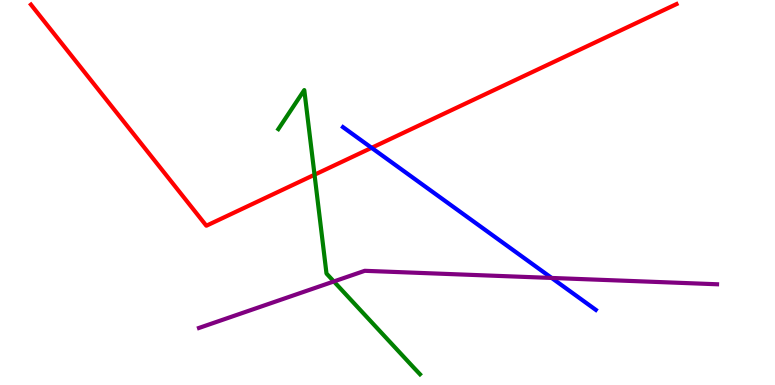[{'lines': ['blue', 'red'], 'intersections': [{'x': 4.79, 'y': 6.16}]}, {'lines': ['green', 'red'], 'intersections': [{'x': 4.06, 'y': 5.46}]}, {'lines': ['purple', 'red'], 'intersections': []}, {'lines': ['blue', 'green'], 'intersections': []}, {'lines': ['blue', 'purple'], 'intersections': [{'x': 7.12, 'y': 2.78}]}, {'lines': ['green', 'purple'], 'intersections': [{'x': 4.31, 'y': 2.69}]}]